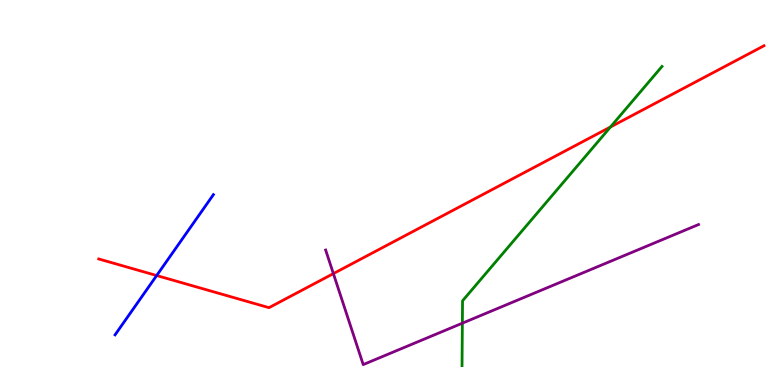[{'lines': ['blue', 'red'], 'intersections': [{'x': 2.02, 'y': 2.84}]}, {'lines': ['green', 'red'], 'intersections': [{'x': 7.88, 'y': 6.7}]}, {'lines': ['purple', 'red'], 'intersections': [{'x': 4.3, 'y': 2.89}]}, {'lines': ['blue', 'green'], 'intersections': []}, {'lines': ['blue', 'purple'], 'intersections': []}, {'lines': ['green', 'purple'], 'intersections': [{'x': 5.97, 'y': 1.61}]}]